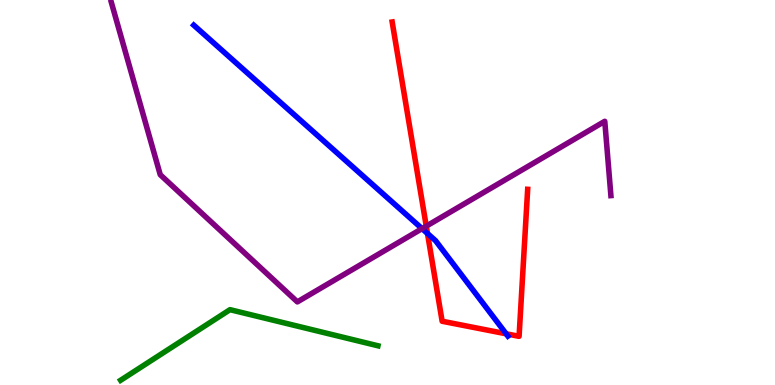[{'lines': ['blue', 'red'], 'intersections': [{'x': 5.52, 'y': 3.94}, {'x': 6.53, 'y': 1.33}]}, {'lines': ['green', 'red'], 'intersections': []}, {'lines': ['purple', 'red'], 'intersections': [{'x': 5.5, 'y': 4.13}]}, {'lines': ['blue', 'green'], 'intersections': []}, {'lines': ['blue', 'purple'], 'intersections': [{'x': 5.45, 'y': 4.06}]}, {'lines': ['green', 'purple'], 'intersections': []}]